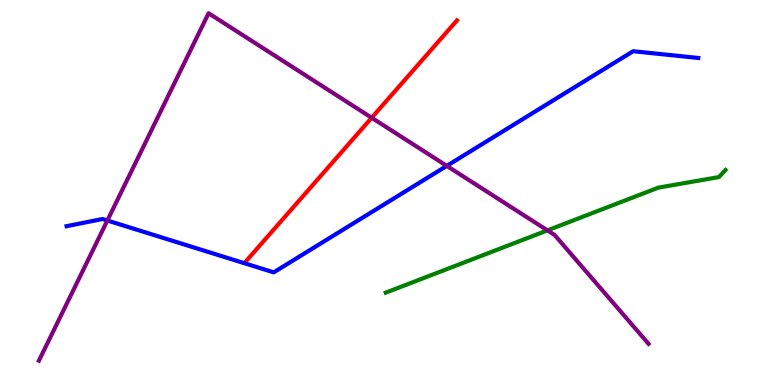[{'lines': ['blue', 'red'], 'intersections': []}, {'lines': ['green', 'red'], 'intersections': []}, {'lines': ['purple', 'red'], 'intersections': [{'x': 4.8, 'y': 6.94}]}, {'lines': ['blue', 'green'], 'intersections': []}, {'lines': ['blue', 'purple'], 'intersections': [{'x': 1.39, 'y': 4.27}, {'x': 5.76, 'y': 5.69}]}, {'lines': ['green', 'purple'], 'intersections': [{'x': 7.06, 'y': 4.02}]}]